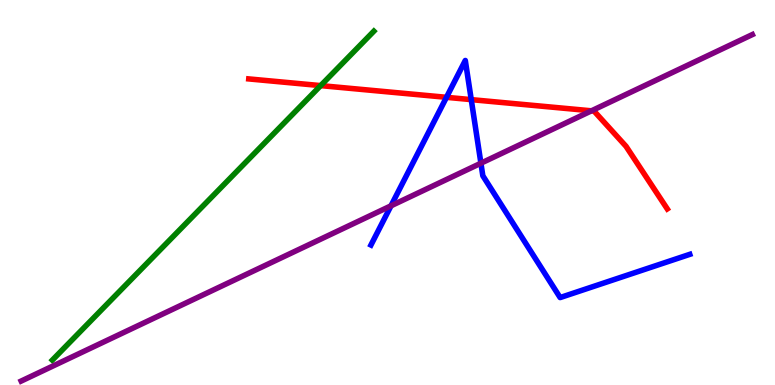[{'lines': ['blue', 'red'], 'intersections': [{'x': 5.76, 'y': 7.47}, {'x': 6.08, 'y': 7.41}]}, {'lines': ['green', 'red'], 'intersections': [{'x': 4.14, 'y': 7.78}]}, {'lines': ['purple', 'red'], 'intersections': [{'x': 7.63, 'y': 7.12}]}, {'lines': ['blue', 'green'], 'intersections': []}, {'lines': ['blue', 'purple'], 'intersections': [{'x': 5.05, 'y': 4.65}, {'x': 6.21, 'y': 5.76}]}, {'lines': ['green', 'purple'], 'intersections': []}]